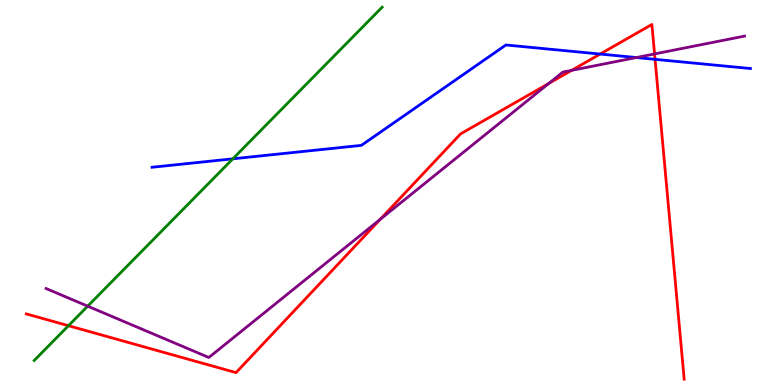[{'lines': ['blue', 'red'], 'intersections': [{'x': 7.74, 'y': 8.6}, {'x': 8.45, 'y': 8.46}]}, {'lines': ['green', 'red'], 'intersections': [{'x': 0.883, 'y': 1.54}]}, {'lines': ['purple', 'red'], 'intersections': [{'x': 4.91, 'y': 4.3}, {'x': 7.08, 'y': 7.83}, {'x': 7.38, 'y': 8.17}, {'x': 8.45, 'y': 8.6}]}, {'lines': ['blue', 'green'], 'intersections': [{'x': 3.0, 'y': 5.87}]}, {'lines': ['blue', 'purple'], 'intersections': [{'x': 8.21, 'y': 8.51}]}, {'lines': ['green', 'purple'], 'intersections': [{'x': 1.13, 'y': 2.05}]}]